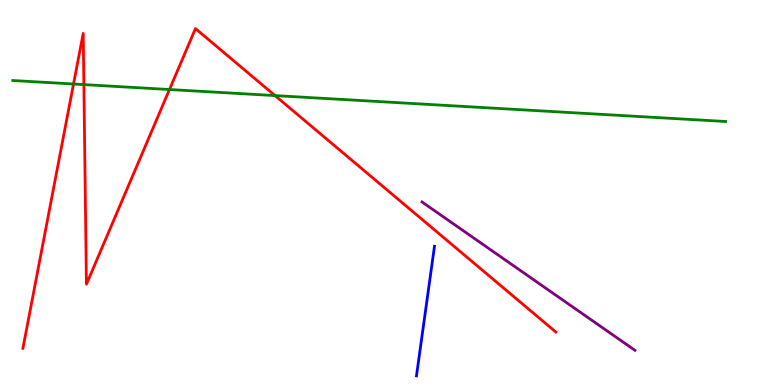[{'lines': ['blue', 'red'], 'intersections': []}, {'lines': ['green', 'red'], 'intersections': [{'x': 0.949, 'y': 7.82}, {'x': 1.08, 'y': 7.8}, {'x': 2.19, 'y': 7.67}, {'x': 3.55, 'y': 7.52}]}, {'lines': ['purple', 'red'], 'intersections': []}, {'lines': ['blue', 'green'], 'intersections': []}, {'lines': ['blue', 'purple'], 'intersections': []}, {'lines': ['green', 'purple'], 'intersections': []}]